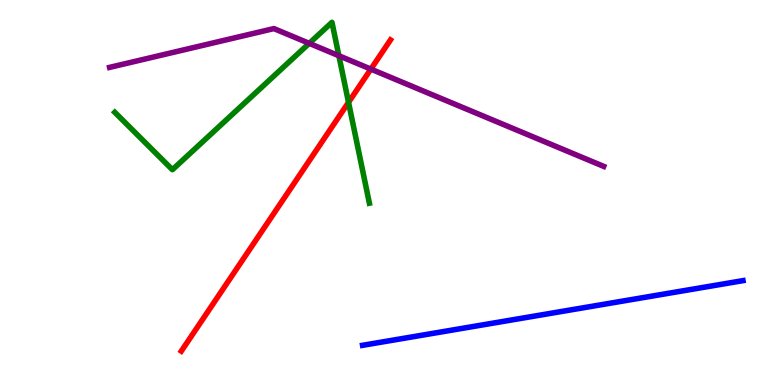[{'lines': ['blue', 'red'], 'intersections': []}, {'lines': ['green', 'red'], 'intersections': [{'x': 4.5, 'y': 7.34}]}, {'lines': ['purple', 'red'], 'intersections': [{'x': 4.79, 'y': 8.21}]}, {'lines': ['blue', 'green'], 'intersections': []}, {'lines': ['blue', 'purple'], 'intersections': []}, {'lines': ['green', 'purple'], 'intersections': [{'x': 3.99, 'y': 8.87}, {'x': 4.37, 'y': 8.55}]}]